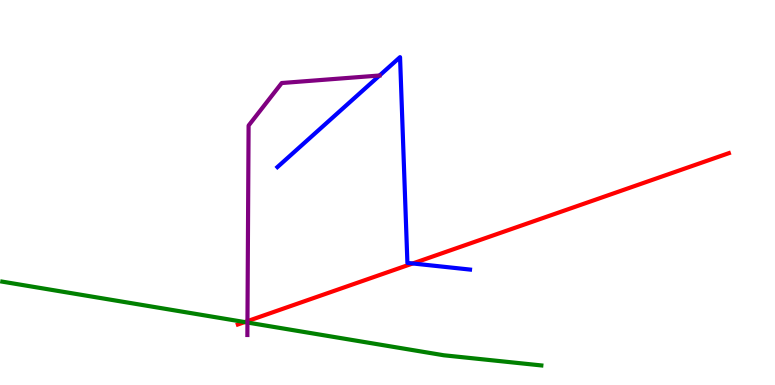[{'lines': ['blue', 'red'], 'intersections': [{'x': 5.33, 'y': 3.16}]}, {'lines': ['green', 'red'], 'intersections': [{'x': 3.16, 'y': 1.63}]}, {'lines': ['purple', 'red'], 'intersections': [{'x': 3.19, 'y': 1.66}]}, {'lines': ['blue', 'green'], 'intersections': []}, {'lines': ['blue', 'purple'], 'intersections': []}, {'lines': ['green', 'purple'], 'intersections': [{'x': 3.19, 'y': 1.62}]}]